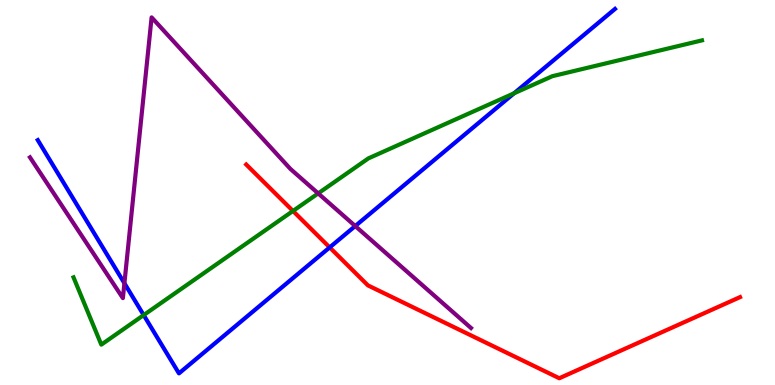[{'lines': ['blue', 'red'], 'intersections': [{'x': 4.25, 'y': 3.57}]}, {'lines': ['green', 'red'], 'intersections': [{'x': 3.78, 'y': 4.52}]}, {'lines': ['purple', 'red'], 'intersections': []}, {'lines': ['blue', 'green'], 'intersections': [{'x': 1.85, 'y': 1.82}, {'x': 6.63, 'y': 7.58}]}, {'lines': ['blue', 'purple'], 'intersections': [{'x': 1.61, 'y': 2.64}, {'x': 4.58, 'y': 4.13}]}, {'lines': ['green', 'purple'], 'intersections': [{'x': 4.11, 'y': 4.98}]}]